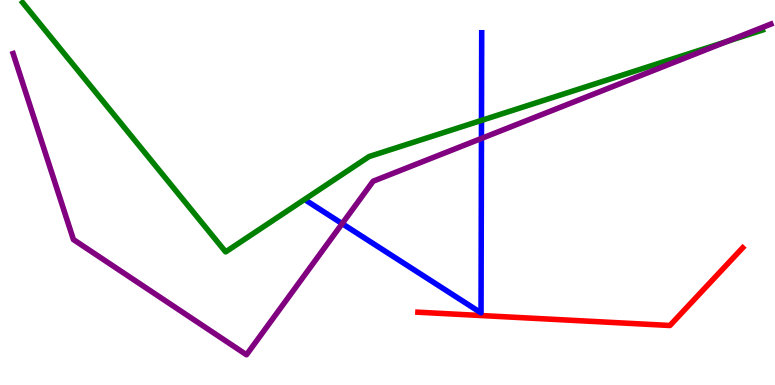[{'lines': ['blue', 'red'], 'intersections': []}, {'lines': ['green', 'red'], 'intersections': []}, {'lines': ['purple', 'red'], 'intersections': []}, {'lines': ['blue', 'green'], 'intersections': [{'x': 6.21, 'y': 6.87}]}, {'lines': ['blue', 'purple'], 'intersections': [{'x': 4.42, 'y': 4.19}, {'x': 6.21, 'y': 6.4}]}, {'lines': ['green', 'purple'], 'intersections': [{'x': 9.38, 'y': 8.92}]}]